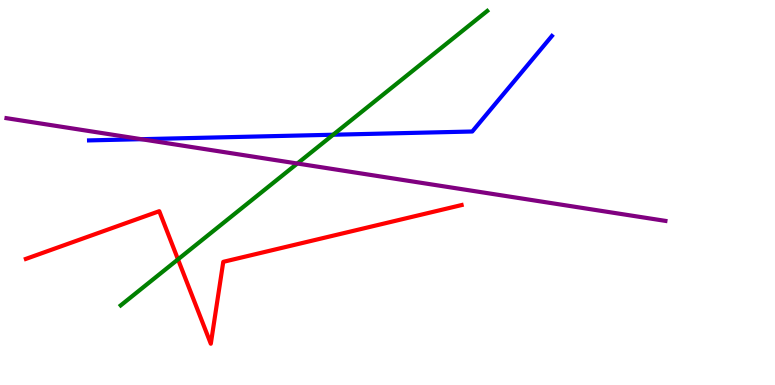[{'lines': ['blue', 'red'], 'intersections': []}, {'lines': ['green', 'red'], 'intersections': [{'x': 2.3, 'y': 3.26}]}, {'lines': ['purple', 'red'], 'intersections': []}, {'lines': ['blue', 'green'], 'intersections': [{'x': 4.3, 'y': 6.5}]}, {'lines': ['blue', 'purple'], 'intersections': [{'x': 1.82, 'y': 6.38}]}, {'lines': ['green', 'purple'], 'intersections': [{'x': 3.84, 'y': 5.75}]}]